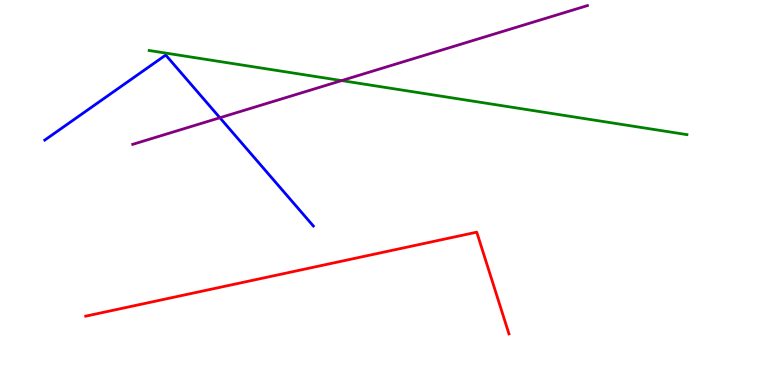[{'lines': ['blue', 'red'], 'intersections': []}, {'lines': ['green', 'red'], 'intersections': []}, {'lines': ['purple', 'red'], 'intersections': []}, {'lines': ['blue', 'green'], 'intersections': []}, {'lines': ['blue', 'purple'], 'intersections': [{'x': 2.84, 'y': 6.94}]}, {'lines': ['green', 'purple'], 'intersections': [{'x': 4.41, 'y': 7.91}]}]